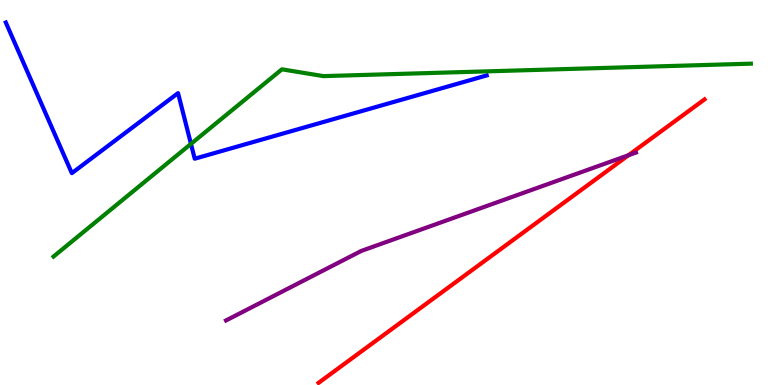[{'lines': ['blue', 'red'], 'intersections': []}, {'lines': ['green', 'red'], 'intersections': []}, {'lines': ['purple', 'red'], 'intersections': [{'x': 8.11, 'y': 5.97}]}, {'lines': ['blue', 'green'], 'intersections': [{'x': 2.46, 'y': 6.26}]}, {'lines': ['blue', 'purple'], 'intersections': []}, {'lines': ['green', 'purple'], 'intersections': []}]